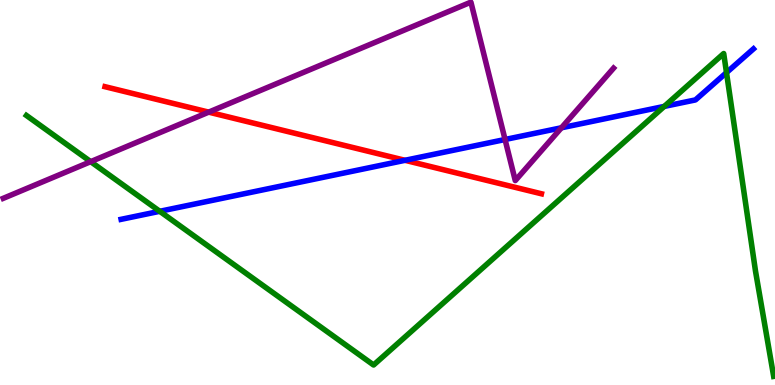[{'lines': ['blue', 'red'], 'intersections': [{'x': 5.23, 'y': 5.84}]}, {'lines': ['green', 'red'], 'intersections': []}, {'lines': ['purple', 'red'], 'intersections': [{'x': 2.69, 'y': 7.09}]}, {'lines': ['blue', 'green'], 'intersections': [{'x': 2.06, 'y': 4.51}, {'x': 8.57, 'y': 7.24}, {'x': 9.37, 'y': 8.11}]}, {'lines': ['blue', 'purple'], 'intersections': [{'x': 6.52, 'y': 6.38}, {'x': 7.24, 'y': 6.68}]}, {'lines': ['green', 'purple'], 'intersections': [{'x': 1.17, 'y': 5.8}]}]